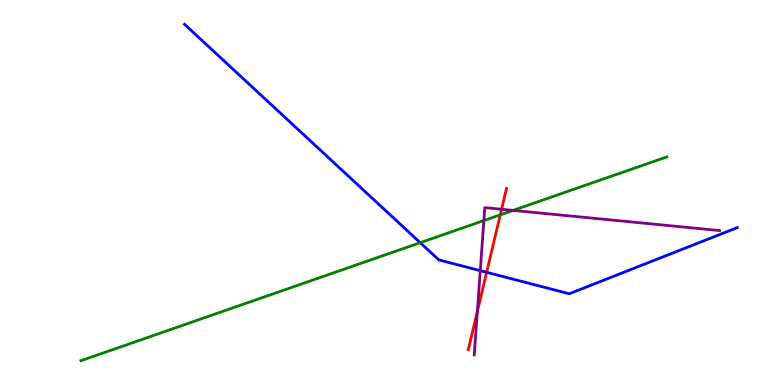[{'lines': ['blue', 'red'], 'intersections': [{'x': 6.28, 'y': 2.93}]}, {'lines': ['green', 'red'], 'intersections': [{'x': 6.45, 'y': 4.42}]}, {'lines': ['purple', 'red'], 'intersections': [{'x': 6.16, 'y': 1.91}, {'x': 6.47, 'y': 4.56}]}, {'lines': ['blue', 'green'], 'intersections': [{'x': 5.42, 'y': 3.7}]}, {'lines': ['blue', 'purple'], 'intersections': [{'x': 6.2, 'y': 2.97}]}, {'lines': ['green', 'purple'], 'intersections': [{'x': 6.24, 'y': 4.27}, {'x': 6.62, 'y': 4.54}]}]